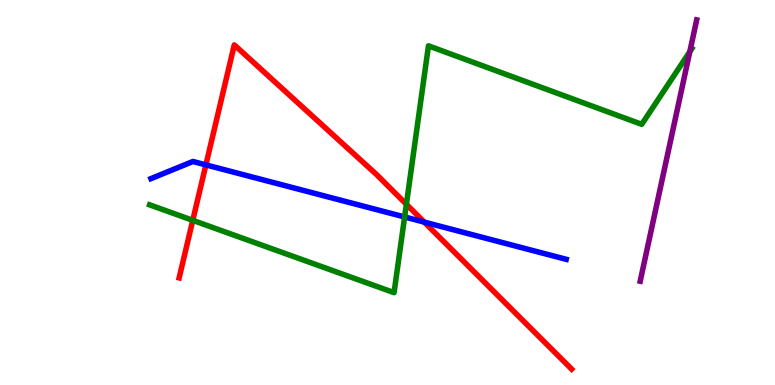[{'lines': ['blue', 'red'], 'intersections': [{'x': 2.66, 'y': 5.72}, {'x': 5.47, 'y': 4.23}]}, {'lines': ['green', 'red'], 'intersections': [{'x': 2.49, 'y': 4.28}, {'x': 5.24, 'y': 4.69}]}, {'lines': ['purple', 'red'], 'intersections': []}, {'lines': ['blue', 'green'], 'intersections': [{'x': 5.22, 'y': 4.36}]}, {'lines': ['blue', 'purple'], 'intersections': []}, {'lines': ['green', 'purple'], 'intersections': [{'x': 8.9, 'y': 8.66}]}]